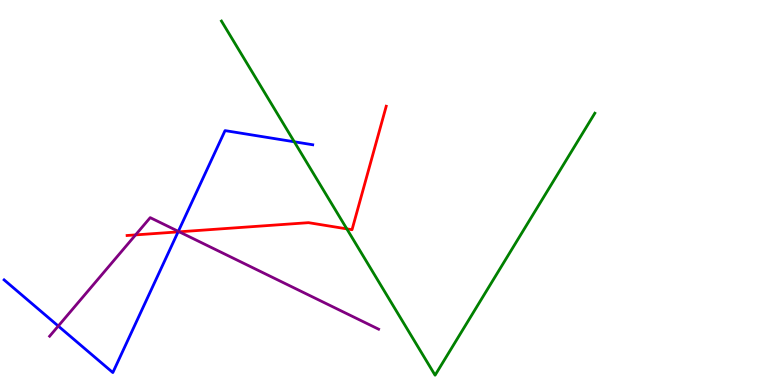[{'lines': ['blue', 'red'], 'intersections': [{'x': 2.3, 'y': 3.98}]}, {'lines': ['green', 'red'], 'intersections': [{'x': 4.48, 'y': 4.06}]}, {'lines': ['purple', 'red'], 'intersections': [{'x': 1.75, 'y': 3.9}, {'x': 2.31, 'y': 3.98}]}, {'lines': ['blue', 'green'], 'intersections': [{'x': 3.8, 'y': 6.32}]}, {'lines': ['blue', 'purple'], 'intersections': [{'x': 0.752, 'y': 1.53}, {'x': 2.3, 'y': 3.99}]}, {'lines': ['green', 'purple'], 'intersections': []}]